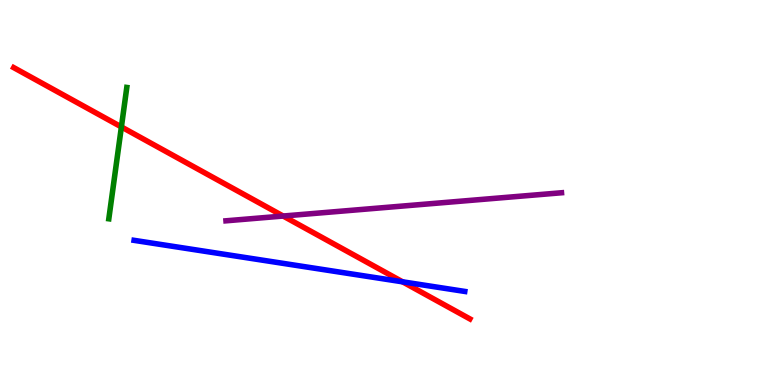[{'lines': ['blue', 'red'], 'intersections': [{'x': 5.19, 'y': 2.68}]}, {'lines': ['green', 'red'], 'intersections': [{'x': 1.57, 'y': 6.7}]}, {'lines': ['purple', 'red'], 'intersections': [{'x': 3.65, 'y': 4.39}]}, {'lines': ['blue', 'green'], 'intersections': []}, {'lines': ['blue', 'purple'], 'intersections': []}, {'lines': ['green', 'purple'], 'intersections': []}]